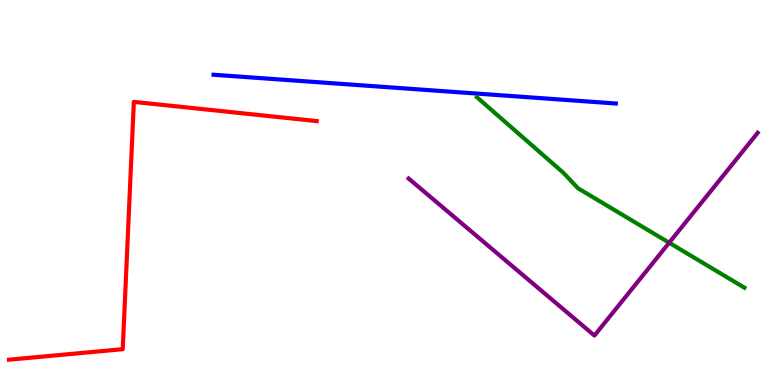[{'lines': ['blue', 'red'], 'intersections': []}, {'lines': ['green', 'red'], 'intersections': []}, {'lines': ['purple', 'red'], 'intersections': []}, {'lines': ['blue', 'green'], 'intersections': []}, {'lines': ['blue', 'purple'], 'intersections': []}, {'lines': ['green', 'purple'], 'intersections': [{'x': 8.63, 'y': 3.7}]}]